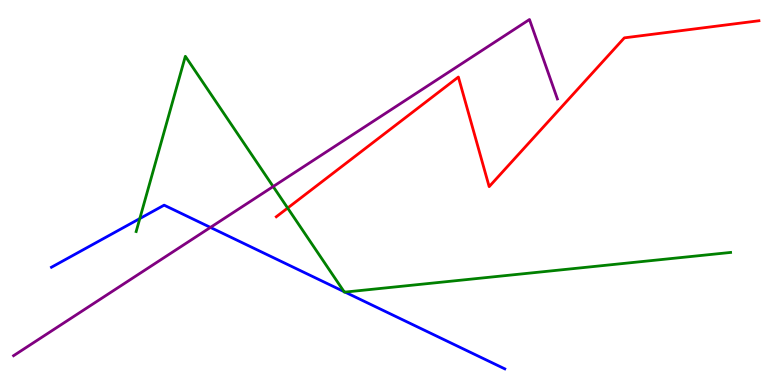[{'lines': ['blue', 'red'], 'intersections': []}, {'lines': ['green', 'red'], 'intersections': [{'x': 3.71, 'y': 4.6}]}, {'lines': ['purple', 'red'], 'intersections': []}, {'lines': ['blue', 'green'], 'intersections': [{'x': 1.8, 'y': 4.32}, {'x': 4.44, 'y': 2.43}, {'x': 4.45, 'y': 2.41}]}, {'lines': ['blue', 'purple'], 'intersections': [{'x': 2.72, 'y': 4.09}]}, {'lines': ['green', 'purple'], 'intersections': [{'x': 3.52, 'y': 5.15}]}]